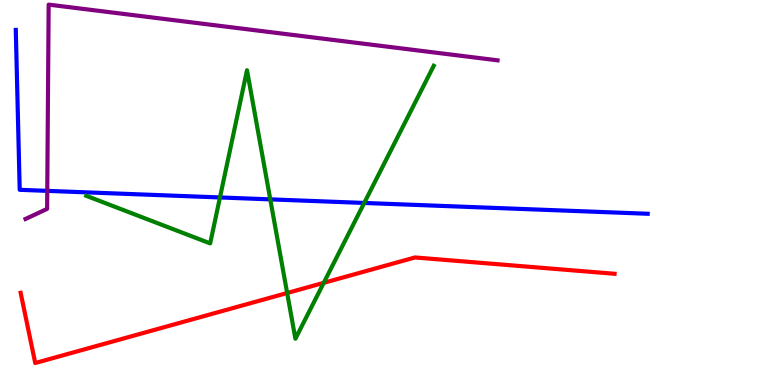[{'lines': ['blue', 'red'], 'intersections': []}, {'lines': ['green', 'red'], 'intersections': [{'x': 3.71, 'y': 2.39}, {'x': 4.18, 'y': 2.65}]}, {'lines': ['purple', 'red'], 'intersections': []}, {'lines': ['blue', 'green'], 'intersections': [{'x': 2.84, 'y': 4.87}, {'x': 3.49, 'y': 4.82}, {'x': 4.7, 'y': 4.73}]}, {'lines': ['blue', 'purple'], 'intersections': [{'x': 0.61, 'y': 5.04}]}, {'lines': ['green', 'purple'], 'intersections': []}]